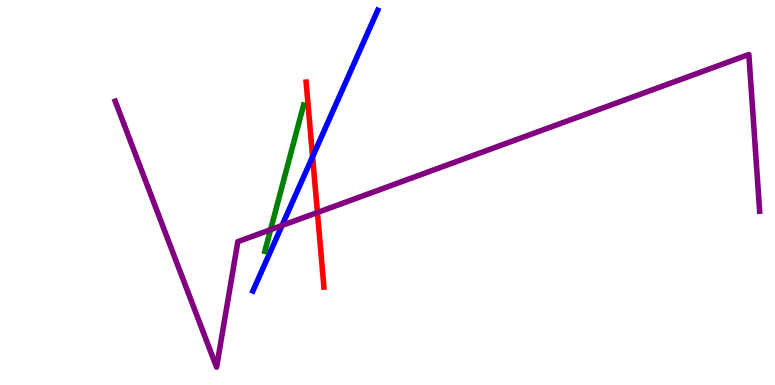[{'lines': ['blue', 'red'], 'intersections': [{'x': 4.03, 'y': 5.93}]}, {'lines': ['green', 'red'], 'intersections': []}, {'lines': ['purple', 'red'], 'intersections': [{'x': 4.1, 'y': 4.48}]}, {'lines': ['blue', 'green'], 'intersections': []}, {'lines': ['blue', 'purple'], 'intersections': [{'x': 3.64, 'y': 4.14}]}, {'lines': ['green', 'purple'], 'intersections': [{'x': 3.49, 'y': 4.03}]}]